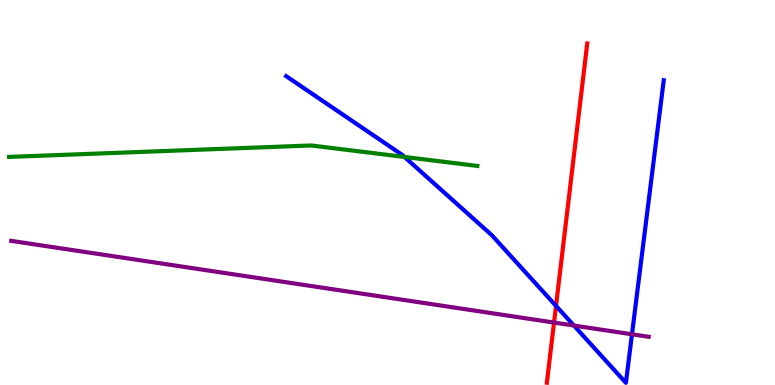[{'lines': ['blue', 'red'], 'intersections': [{'x': 7.17, 'y': 2.06}]}, {'lines': ['green', 'red'], 'intersections': []}, {'lines': ['purple', 'red'], 'intersections': [{'x': 7.15, 'y': 1.62}]}, {'lines': ['blue', 'green'], 'intersections': [{'x': 5.22, 'y': 5.92}]}, {'lines': ['blue', 'purple'], 'intersections': [{'x': 7.4, 'y': 1.54}, {'x': 8.15, 'y': 1.32}]}, {'lines': ['green', 'purple'], 'intersections': []}]